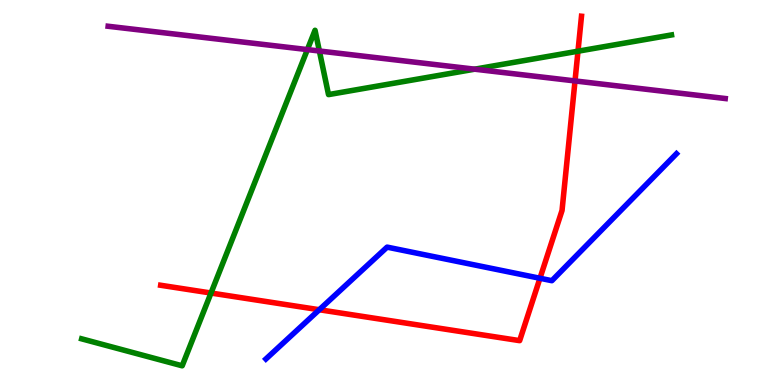[{'lines': ['blue', 'red'], 'intersections': [{'x': 4.12, 'y': 1.96}, {'x': 6.97, 'y': 2.77}]}, {'lines': ['green', 'red'], 'intersections': [{'x': 2.72, 'y': 2.39}, {'x': 7.46, 'y': 8.67}]}, {'lines': ['purple', 'red'], 'intersections': [{'x': 7.42, 'y': 7.9}]}, {'lines': ['blue', 'green'], 'intersections': []}, {'lines': ['blue', 'purple'], 'intersections': []}, {'lines': ['green', 'purple'], 'intersections': [{'x': 3.97, 'y': 8.71}, {'x': 4.12, 'y': 8.68}, {'x': 6.12, 'y': 8.2}]}]